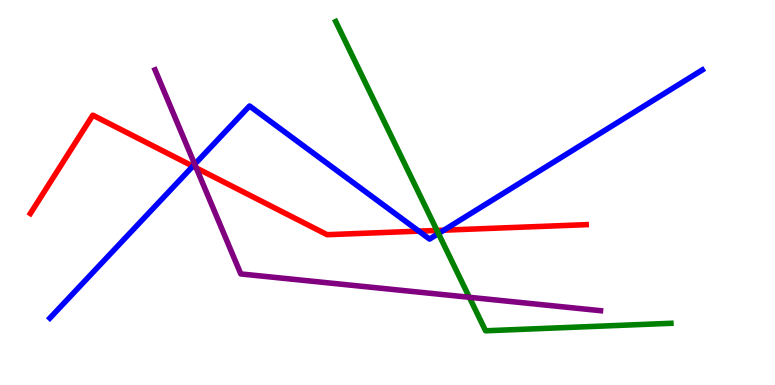[{'lines': ['blue', 'red'], 'intersections': [{'x': 2.49, 'y': 5.68}, {'x': 5.4, 'y': 4.0}, {'x': 5.73, 'y': 4.02}]}, {'lines': ['green', 'red'], 'intersections': [{'x': 5.64, 'y': 4.01}]}, {'lines': ['purple', 'red'], 'intersections': [{'x': 2.53, 'y': 5.64}]}, {'lines': ['blue', 'green'], 'intersections': [{'x': 5.66, 'y': 3.93}]}, {'lines': ['blue', 'purple'], 'intersections': [{'x': 2.51, 'y': 5.73}]}, {'lines': ['green', 'purple'], 'intersections': [{'x': 6.06, 'y': 2.28}]}]